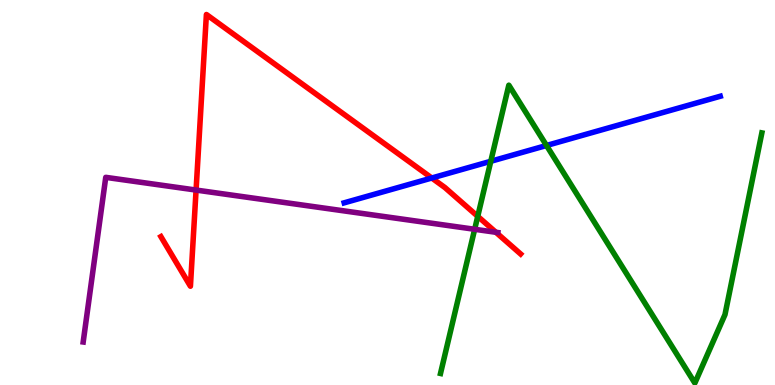[{'lines': ['blue', 'red'], 'intersections': [{'x': 5.57, 'y': 5.38}]}, {'lines': ['green', 'red'], 'intersections': [{'x': 6.16, 'y': 4.38}]}, {'lines': ['purple', 'red'], 'intersections': [{'x': 2.53, 'y': 5.06}, {'x': 6.4, 'y': 3.97}]}, {'lines': ['blue', 'green'], 'intersections': [{'x': 6.33, 'y': 5.81}, {'x': 7.05, 'y': 6.22}]}, {'lines': ['blue', 'purple'], 'intersections': []}, {'lines': ['green', 'purple'], 'intersections': [{'x': 6.12, 'y': 4.04}]}]